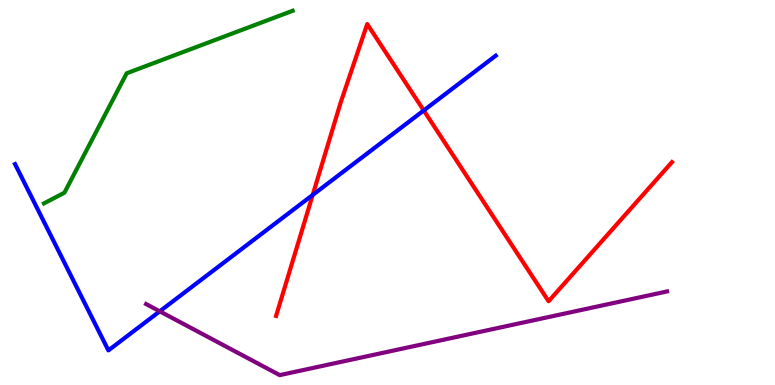[{'lines': ['blue', 'red'], 'intersections': [{'x': 4.03, 'y': 4.94}, {'x': 5.47, 'y': 7.13}]}, {'lines': ['green', 'red'], 'intersections': []}, {'lines': ['purple', 'red'], 'intersections': []}, {'lines': ['blue', 'green'], 'intersections': []}, {'lines': ['blue', 'purple'], 'intersections': [{'x': 2.06, 'y': 1.91}]}, {'lines': ['green', 'purple'], 'intersections': []}]